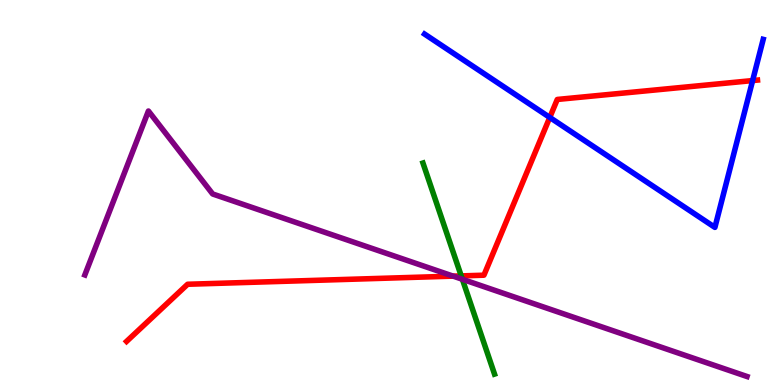[{'lines': ['blue', 'red'], 'intersections': [{'x': 7.09, 'y': 6.95}, {'x': 9.71, 'y': 7.91}]}, {'lines': ['green', 'red'], 'intersections': [{'x': 5.95, 'y': 2.83}]}, {'lines': ['purple', 'red'], 'intersections': [{'x': 5.85, 'y': 2.83}]}, {'lines': ['blue', 'green'], 'intersections': []}, {'lines': ['blue', 'purple'], 'intersections': []}, {'lines': ['green', 'purple'], 'intersections': [{'x': 5.97, 'y': 2.75}]}]